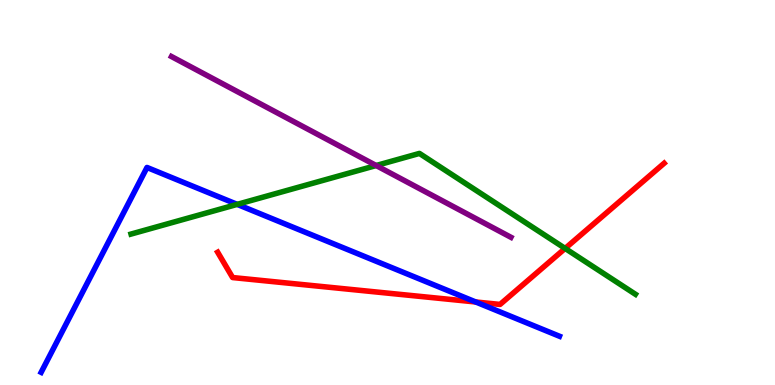[{'lines': ['blue', 'red'], 'intersections': [{'x': 6.14, 'y': 2.16}]}, {'lines': ['green', 'red'], 'intersections': [{'x': 7.29, 'y': 3.55}]}, {'lines': ['purple', 'red'], 'intersections': []}, {'lines': ['blue', 'green'], 'intersections': [{'x': 3.06, 'y': 4.69}]}, {'lines': ['blue', 'purple'], 'intersections': []}, {'lines': ['green', 'purple'], 'intersections': [{'x': 4.85, 'y': 5.7}]}]